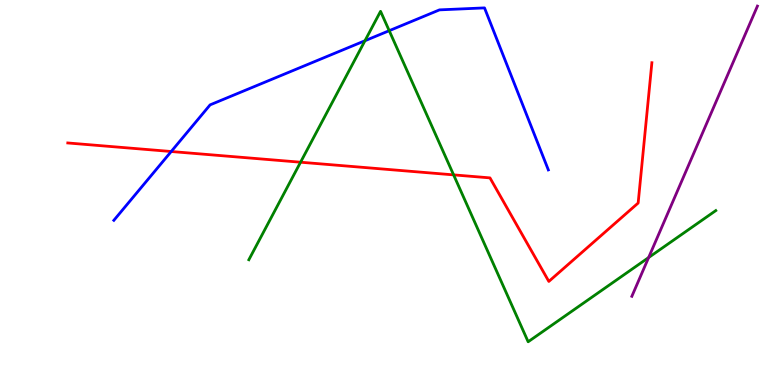[{'lines': ['blue', 'red'], 'intersections': [{'x': 2.21, 'y': 6.06}]}, {'lines': ['green', 'red'], 'intersections': [{'x': 3.88, 'y': 5.79}, {'x': 5.85, 'y': 5.46}]}, {'lines': ['purple', 'red'], 'intersections': []}, {'lines': ['blue', 'green'], 'intersections': [{'x': 4.71, 'y': 8.94}, {'x': 5.02, 'y': 9.2}]}, {'lines': ['blue', 'purple'], 'intersections': []}, {'lines': ['green', 'purple'], 'intersections': [{'x': 8.37, 'y': 3.31}]}]